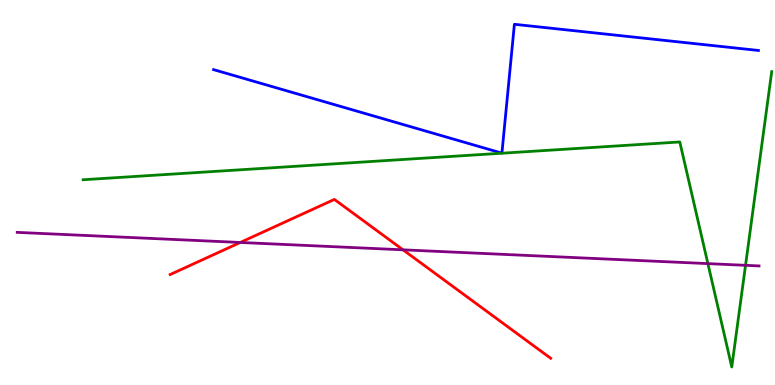[{'lines': ['blue', 'red'], 'intersections': []}, {'lines': ['green', 'red'], 'intersections': []}, {'lines': ['purple', 'red'], 'intersections': [{'x': 3.1, 'y': 3.7}, {'x': 5.2, 'y': 3.51}]}, {'lines': ['blue', 'green'], 'intersections': []}, {'lines': ['blue', 'purple'], 'intersections': []}, {'lines': ['green', 'purple'], 'intersections': [{'x': 9.13, 'y': 3.15}, {'x': 9.62, 'y': 3.11}]}]